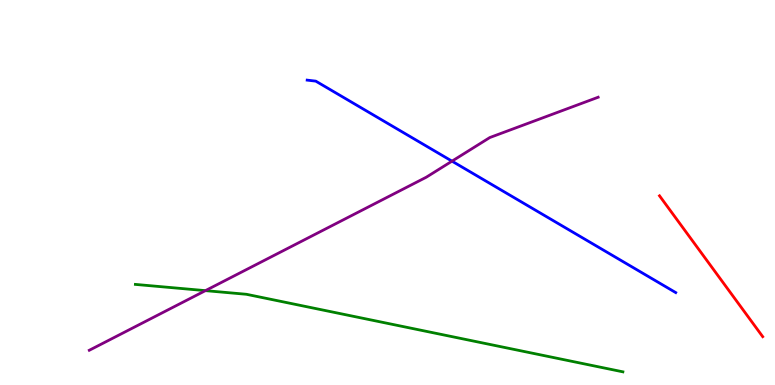[{'lines': ['blue', 'red'], 'intersections': []}, {'lines': ['green', 'red'], 'intersections': []}, {'lines': ['purple', 'red'], 'intersections': []}, {'lines': ['blue', 'green'], 'intersections': []}, {'lines': ['blue', 'purple'], 'intersections': [{'x': 5.83, 'y': 5.81}]}, {'lines': ['green', 'purple'], 'intersections': [{'x': 2.65, 'y': 2.45}]}]